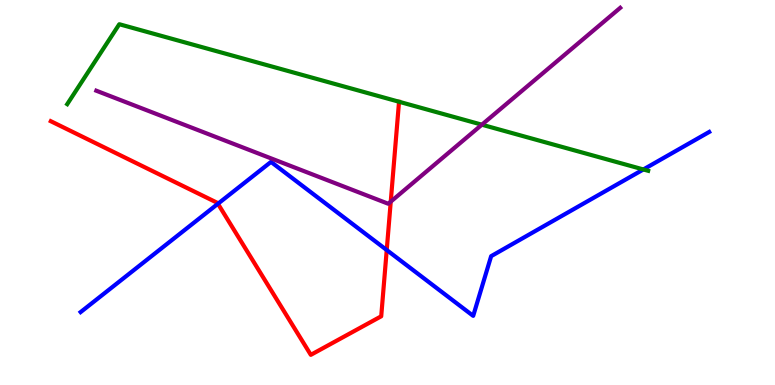[{'lines': ['blue', 'red'], 'intersections': [{'x': 2.81, 'y': 4.71}, {'x': 4.99, 'y': 3.51}]}, {'lines': ['green', 'red'], 'intersections': []}, {'lines': ['purple', 'red'], 'intersections': [{'x': 5.04, 'y': 4.76}]}, {'lines': ['blue', 'green'], 'intersections': [{'x': 8.3, 'y': 5.6}]}, {'lines': ['blue', 'purple'], 'intersections': []}, {'lines': ['green', 'purple'], 'intersections': [{'x': 6.22, 'y': 6.76}]}]